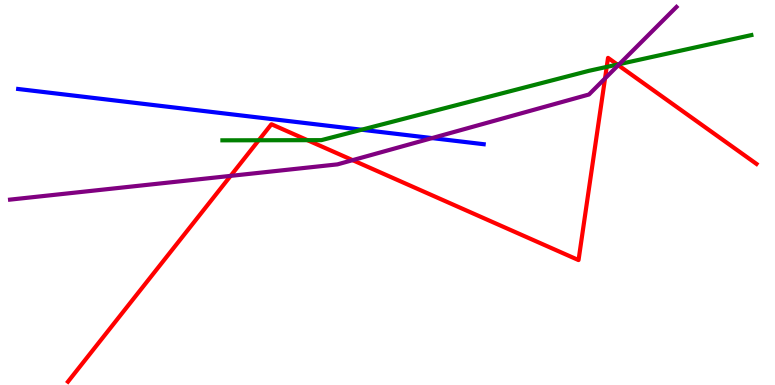[{'lines': ['blue', 'red'], 'intersections': []}, {'lines': ['green', 'red'], 'intersections': [{'x': 3.34, 'y': 6.36}, {'x': 3.97, 'y': 6.36}, {'x': 7.83, 'y': 8.26}, {'x': 7.97, 'y': 8.32}]}, {'lines': ['purple', 'red'], 'intersections': [{'x': 2.98, 'y': 5.43}, {'x': 4.55, 'y': 5.84}, {'x': 7.81, 'y': 7.96}, {'x': 7.98, 'y': 8.31}]}, {'lines': ['blue', 'green'], 'intersections': [{'x': 4.67, 'y': 6.63}]}, {'lines': ['blue', 'purple'], 'intersections': [{'x': 5.58, 'y': 6.41}]}, {'lines': ['green', 'purple'], 'intersections': [{'x': 7.99, 'y': 8.33}]}]